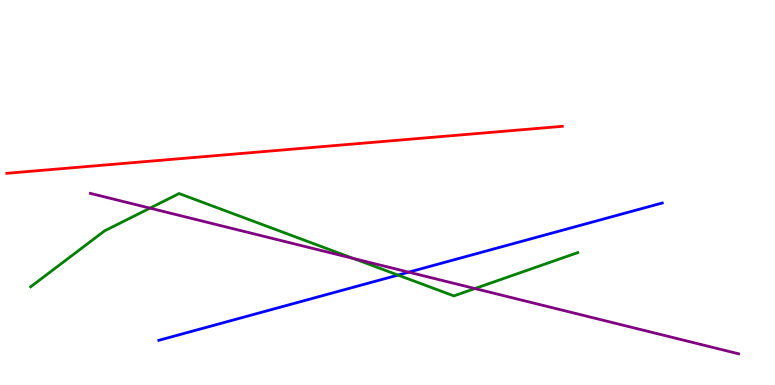[{'lines': ['blue', 'red'], 'intersections': []}, {'lines': ['green', 'red'], 'intersections': []}, {'lines': ['purple', 'red'], 'intersections': []}, {'lines': ['blue', 'green'], 'intersections': [{'x': 5.14, 'y': 2.86}]}, {'lines': ['blue', 'purple'], 'intersections': [{'x': 5.27, 'y': 2.93}]}, {'lines': ['green', 'purple'], 'intersections': [{'x': 1.94, 'y': 4.59}, {'x': 4.56, 'y': 3.29}, {'x': 6.13, 'y': 2.51}]}]